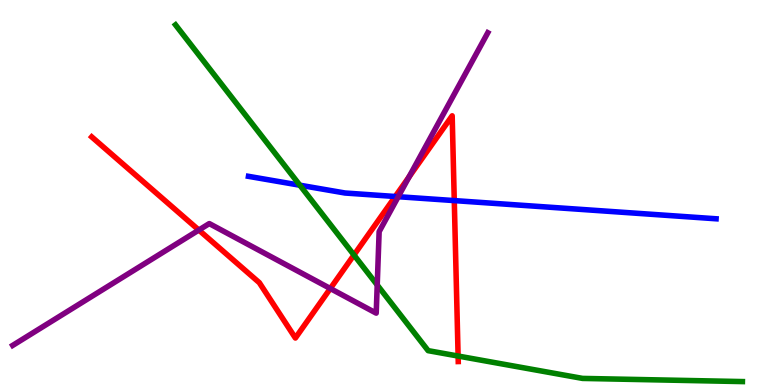[{'lines': ['blue', 'red'], 'intersections': [{'x': 5.1, 'y': 4.9}, {'x': 5.86, 'y': 4.79}]}, {'lines': ['green', 'red'], 'intersections': [{'x': 4.57, 'y': 3.38}, {'x': 5.91, 'y': 0.752}]}, {'lines': ['purple', 'red'], 'intersections': [{'x': 2.57, 'y': 4.02}, {'x': 4.26, 'y': 2.51}, {'x': 5.28, 'y': 5.4}]}, {'lines': ['blue', 'green'], 'intersections': [{'x': 3.87, 'y': 5.19}]}, {'lines': ['blue', 'purple'], 'intersections': [{'x': 5.14, 'y': 4.89}]}, {'lines': ['green', 'purple'], 'intersections': [{'x': 4.87, 'y': 2.6}]}]